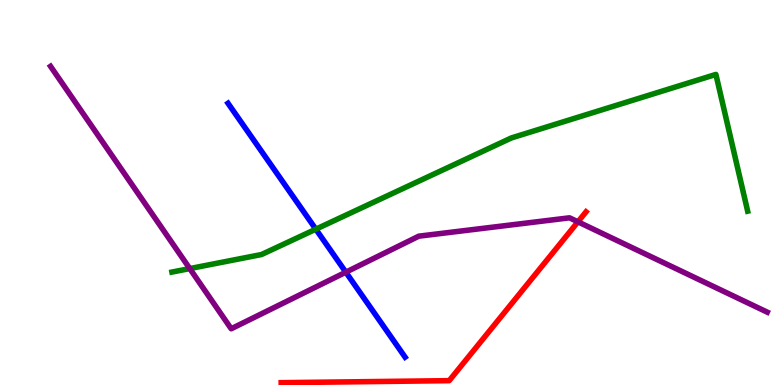[{'lines': ['blue', 'red'], 'intersections': []}, {'lines': ['green', 'red'], 'intersections': []}, {'lines': ['purple', 'red'], 'intersections': [{'x': 7.46, 'y': 4.24}]}, {'lines': ['blue', 'green'], 'intersections': [{'x': 4.08, 'y': 4.05}]}, {'lines': ['blue', 'purple'], 'intersections': [{'x': 4.46, 'y': 2.93}]}, {'lines': ['green', 'purple'], 'intersections': [{'x': 2.45, 'y': 3.02}]}]